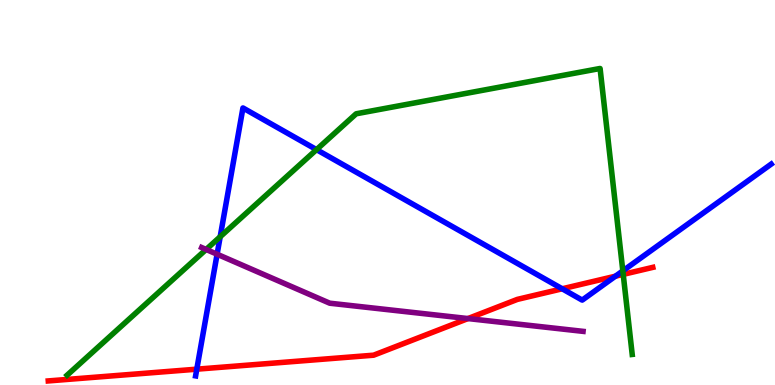[{'lines': ['blue', 'red'], 'intersections': [{'x': 2.54, 'y': 0.411}, {'x': 7.25, 'y': 2.5}, {'x': 7.94, 'y': 2.83}]}, {'lines': ['green', 'red'], 'intersections': [{'x': 8.04, 'y': 2.87}]}, {'lines': ['purple', 'red'], 'intersections': [{'x': 6.04, 'y': 1.73}]}, {'lines': ['blue', 'green'], 'intersections': [{'x': 2.84, 'y': 3.85}, {'x': 4.08, 'y': 6.11}, {'x': 8.04, 'y': 2.96}]}, {'lines': ['blue', 'purple'], 'intersections': [{'x': 2.8, 'y': 3.4}]}, {'lines': ['green', 'purple'], 'intersections': [{'x': 2.66, 'y': 3.52}]}]